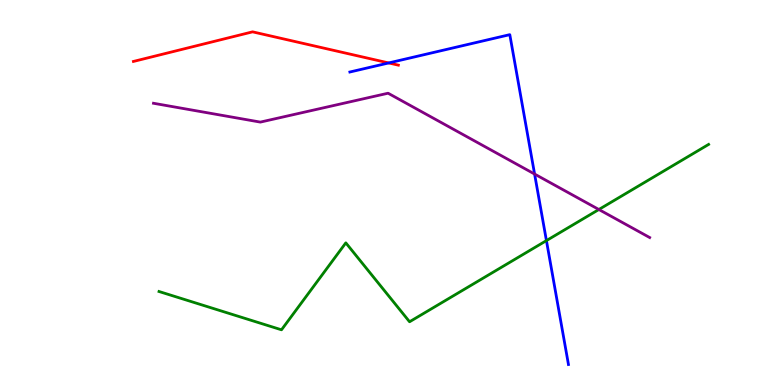[{'lines': ['blue', 'red'], 'intersections': [{'x': 5.02, 'y': 8.37}]}, {'lines': ['green', 'red'], 'intersections': []}, {'lines': ['purple', 'red'], 'intersections': []}, {'lines': ['blue', 'green'], 'intersections': [{'x': 7.05, 'y': 3.75}]}, {'lines': ['blue', 'purple'], 'intersections': [{'x': 6.9, 'y': 5.48}]}, {'lines': ['green', 'purple'], 'intersections': [{'x': 7.73, 'y': 4.56}]}]